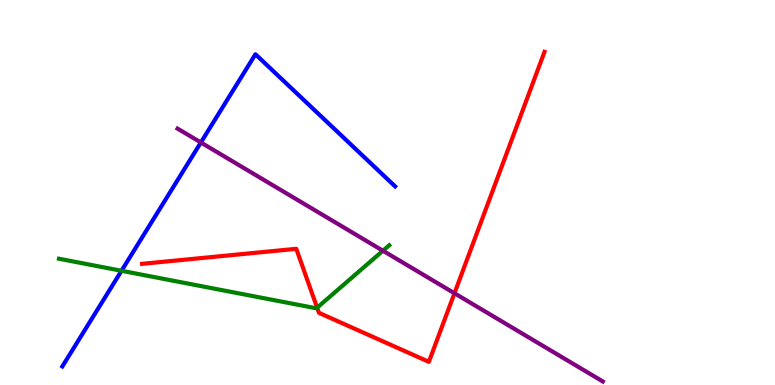[{'lines': ['blue', 'red'], 'intersections': []}, {'lines': ['green', 'red'], 'intersections': [{'x': 4.09, 'y': 2.01}]}, {'lines': ['purple', 'red'], 'intersections': [{'x': 5.86, 'y': 2.38}]}, {'lines': ['blue', 'green'], 'intersections': [{'x': 1.57, 'y': 2.97}]}, {'lines': ['blue', 'purple'], 'intersections': [{'x': 2.59, 'y': 6.3}]}, {'lines': ['green', 'purple'], 'intersections': [{'x': 4.94, 'y': 3.49}]}]